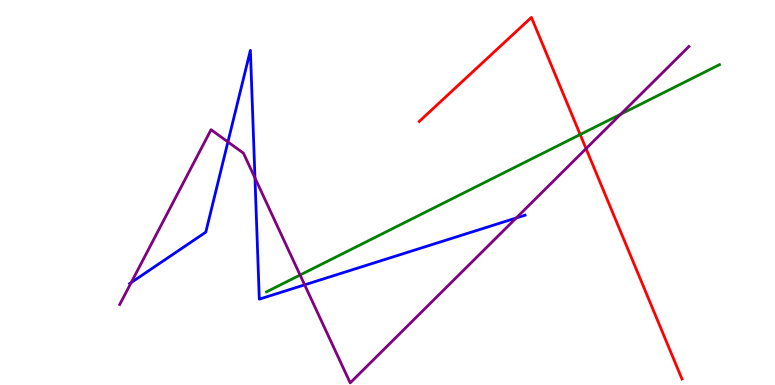[{'lines': ['blue', 'red'], 'intersections': []}, {'lines': ['green', 'red'], 'intersections': [{'x': 7.49, 'y': 6.51}]}, {'lines': ['purple', 'red'], 'intersections': [{'x': 7.56, 'y': 6.14}]}, {'lines': ['blue', 'green'], 'intersections': []}, {'lines': ['blue', 'purple'], 'intersections': [{'x': 1.69, 'y': 2.66}, {'x': 2.94, 'y': 6.31}, {'x': 3.29, 'y': 5.38}, {'x': 3.93, 'y': 2.6}, {'x': 6.66, 'y': 4.34}]}, {'lines': ['green', 'purple'], 'intersections': [{'x': 3.87, 'y': 2.86}, {'x': 8.01, 'y': 7.03}]}]